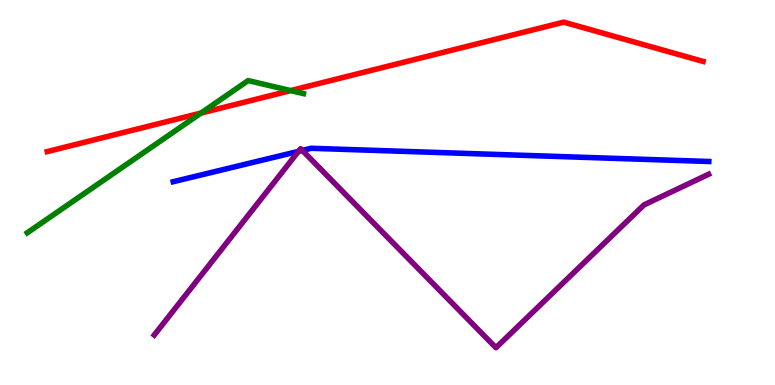[{'lines': ['blue', 'red'], 'intersections': []}, {'lines': ['green', 'red'], 'intersections': [{'x': 2.59, 'y': 7.06}, {'x': 3.75, 'y': 7.65}]}, {'lines': ['purple', 'red'], 'intersections': []}, {'lines': ['blue', 'green'], 'intersections': []}, {'lines': ['blue', 'purple'], 'intersections': [{'x': 3.85, 'y': 6.07}, {'x': 3.9, 'y': 6.09}]}, {'lines': ['green', 'purple'], 'intersections': []}]